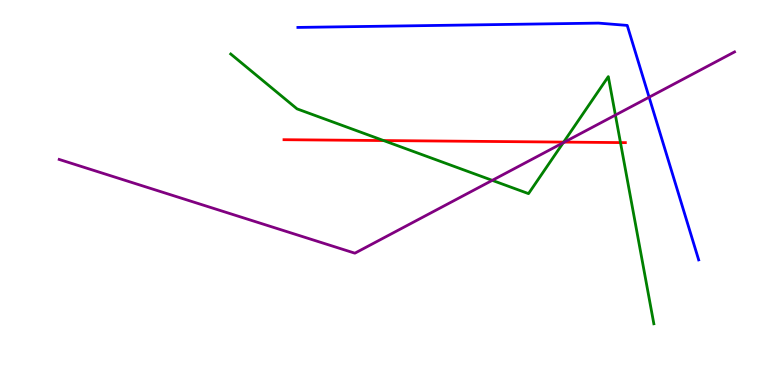[{'lines': ['blue', 'red'], 'intersections': []}, {'lines': ['green', 'red'], 'intersections': [{'x': 4.95, 'y': 6.35}, {'x': 7.27, 'y': 6.31}, {'x': 8.01, 'y': 6.3}]}, {'lines': ['purple', 'red'], 'intersections': [{'x': 7.28, 'y': 6.31}]}, {'lines': ['blue', 'green'], 'intersections': []}, {'lines': ['blue', 'purple'], 'intersections': [{'x': 8.38, 'y': 7.48}]}, {'lines': ['green', 'purple'], 'intersections': [{'x': 6.35, 'y': 5.32}, {'x': 7.27, 'y': 6.29}, {'x': 7.94, 'y': 7.01}]}]